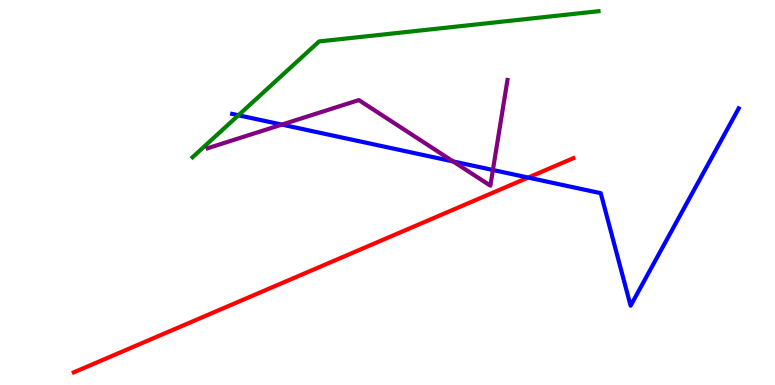[{'lines': ['blue', 'red'], 'intersections': [{'x': 6.81, 'y': 5.39}]}, {'lines': ['green', 'red'], 'intersections': []}, {'lines': ['purple', 'red'], 'intersections': []}, {'lines': ['blue', 'green'], 'intersections': [{'x': 3.08, 'y': 7.01}]}, {'lines': ['blue', 'purple'], 'intersections': [{'x': 3.64, 'y': 6.76}, {'x': 5.85, 'y': 5.81}, {'x': 6.36, 'y': 5.58}]}, {'lines': ['green', 'purple'], 'intersections': []}]